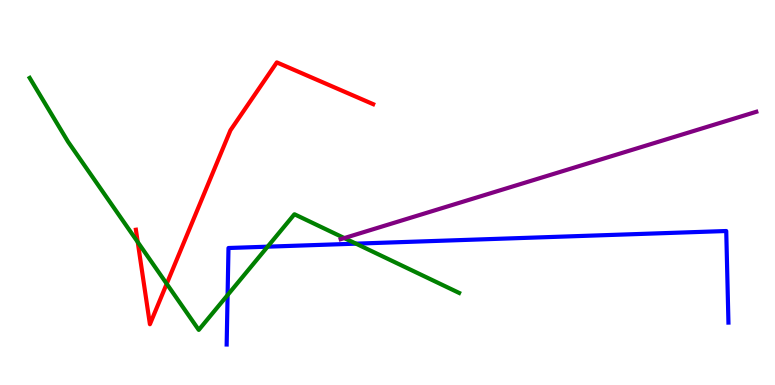[{'lines': ['blue', 'red'], 'intersections': []}, {'lines': ['green', 'red'], 'intersections': [{'x': 1.78, 'y': 3.71}, {'x': 2.15, 'y': 2.63}]}, {'lines': ['purple', 'red'], 'intersections': []}, {'lines': ['blue', 'green'], 'intersections': [{'x': 2.94, 'y': 2.34}, {'x': 3.45, 'y': 3.59}, {'x': 4.59, 'y': 3.67}]}, {'lines': ['blue', 'purple'], 'intersections': []}, {'lines': ['green', 'purple'], 'intersections': [{'x': 4.44, 'y': 3.82}]}]